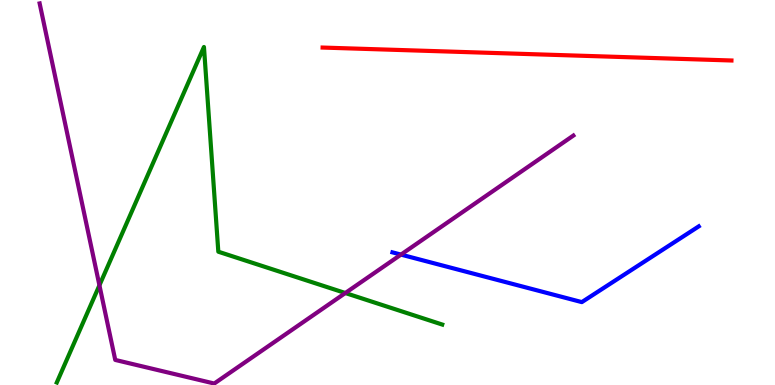[{'lines': ['blue', 'red'], 'intersections': []}, {'lines': ['green', 'red'], 'intersections': []}, {'lines': ['purple', 'red'], 'intersections': []}, {'lines': ['blue', 'green'], 'intersections': []}, {'lines': ['blue', 'purple'], 'intersections': [{'x': 5.17, 'y': 3.39}]}, {'lines': ['green', 'purple'], 'intersections': [{'x': 1.28, 'y': 2.59}, {'x': 4.46, 'y': 2.39}]}]